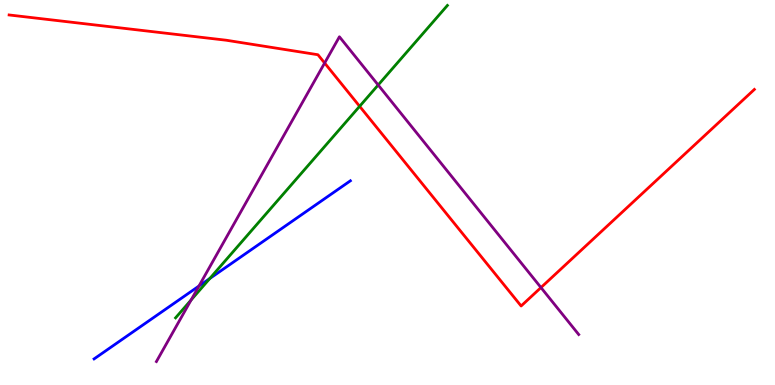[{'lines': ['blue', 'red'], 'intersections': []}, {'lines': ['green', 'red'], 'intersections': [{'x': 4.64, 'y': 7.24}]}, {'lines': ['purple', 'red'], 'intersections': [{'x': 4.19, 'y': 8.36}, {'x': 6.98, 'y': 2.53}]}, {'lines': ['blue', 'green'], 'intersections': [{'x': 2.71, 'y': 2.77}]}, {'lines': ['blue', 'purple'], 'intersections': [{'x': 2.57, 'y': 2.57}]}, {'lines': ['green', 'purple'], 'intersections': [{'x': 2.47, 'y': 2.21}, {'x': 4.88, 'y': 7.79}]}]